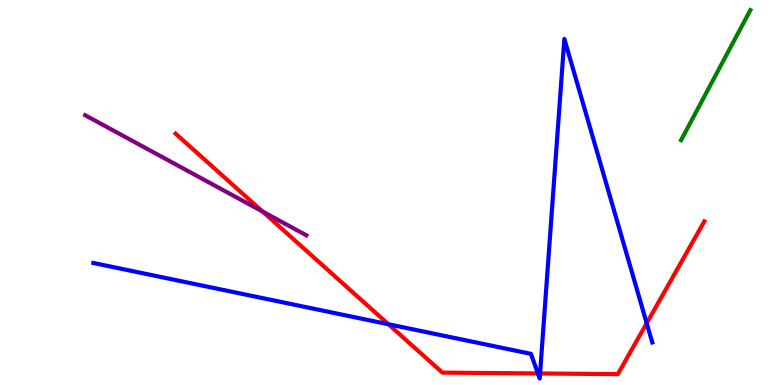[{'lines': ['blue', 'red'], 'intersections': [{'x': 5.01, 'y': 1.58}, {'x': 6.94, 'y': 0.3}, {'x': 6.97, 'y': 0.3}, {'x': 8.34, 'y': 1.61}]}, {'lines': ['green', 'red'], 'intersections': []}, {'lines': ['purple', 'red'], 'intersections': [{'x': 3.39, 'y': 4.51}]}, {'lines': ['blue', 'green'], 'intersections': []}, {'lines': ['blue', 'purple'], 'intersections': []}, {'lines': ['green', 'purple'], 'intersections': []}]